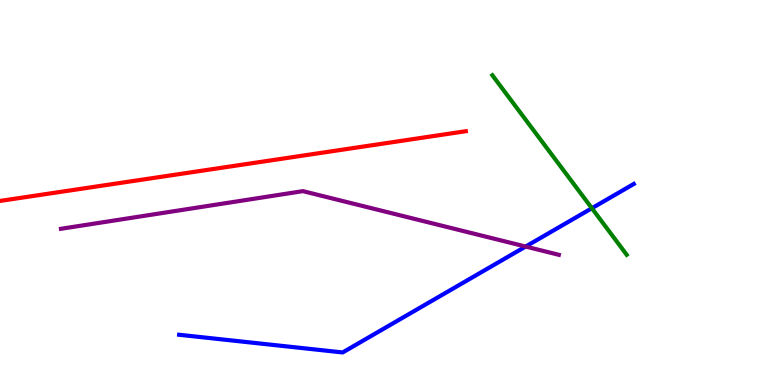[{'lines': ['blue', 'red'], 'intersections': []}, {'lines': ['green', 'red'], 'intersections': []}, {'lines': ['purple', 'red'], 'intersections': []}, {'lines': ['blue', 'green'], 'intersections': [{'x': 7.64, 'y': 4.59}]}, {'lines': ['blue', 'purple'], 'intersections': [{'x': 6.78, 'y': 3.6}]}, {'lines': ['green', 'purple'], 'intersections': []}]